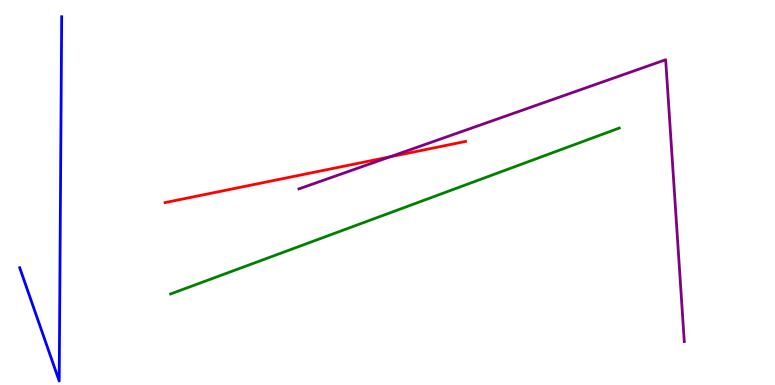[{'lines': ['blue', 'red'], 'intersections': []}, {'lines': ['green', 'red'], 'intersections': []}, {'lines': ['purple', 'red'], 'intersections': [{'x': 5.03, 'y': 5.93}]}, {'lines': ['blue', 'green'], 'intersections': []}, {'lines': ['blue', 'purple'], 'intersections': []}, {'lines': ['green', 'purple'], 'intersections': []}]